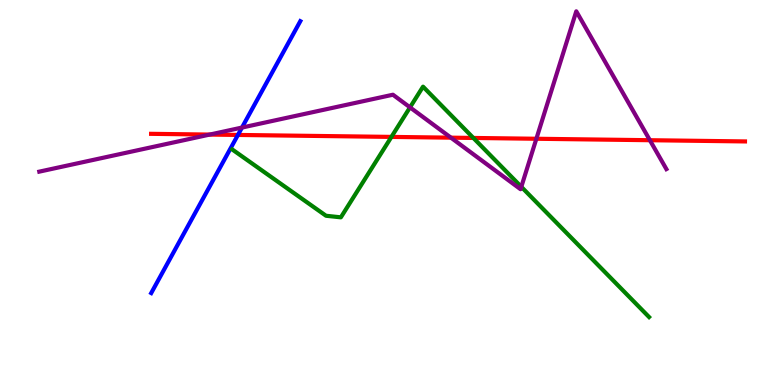[{'lines': ['blue', 'red'], 'intersections': [{'x': 3.07, 'y': 6.5}]}, {'lines': ['green', 'red'], 'intersections': [{'x': 5.05, 'y': 6.44}, {'x': 6.11, 'y': 6.42}]}, {'lines': ['purple', 'red'], 'intersections': [{'x': 2.71, 'y': 6.5}, {'x': 5.82, 'y': 6.42}, {'x': 6.92, 'y': 6.4}, {'x': 8.39, 'y': 6.36}]}, {'lines': ['blue', 'green'], 'intersections': []}, {'lines': ['blue', 'purple'], 'intersections': [{'x': 3.12, 'y': 6.69}]}, {'lines': ['green', 'purple'], 'intersections': [{'x': 5.29, 'y': 7.21}, {'x': 6.73, 'y': 5.15}]}]